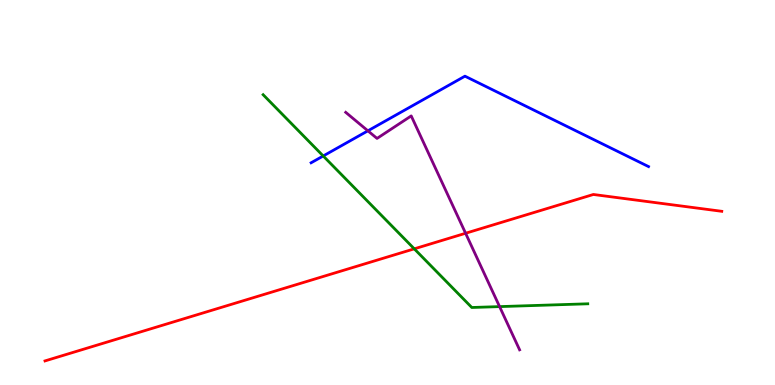[{'lines': ['blue', 'red'], 'intersections': []}, {'lines': ['green', 'red'], 'intersections': [{'x': 5.35, 'y': 3.54}]}, {'lines': ['purple', 'red'], 'intersections': [{'x': 6.01, 'y': 3.94}]}, {'lines': ['blue', 'green'], 'intersections': [{'x': 4.17, 'y': 5.95}]}, {'lines': ['blue', 'purple'], 'intersections': [{'x': 4.75, 'y': 6.6}]}, {'lines': ['green', 'purple'], 'intersections': [{'x': 6.45, 'y': 2.04}]}]